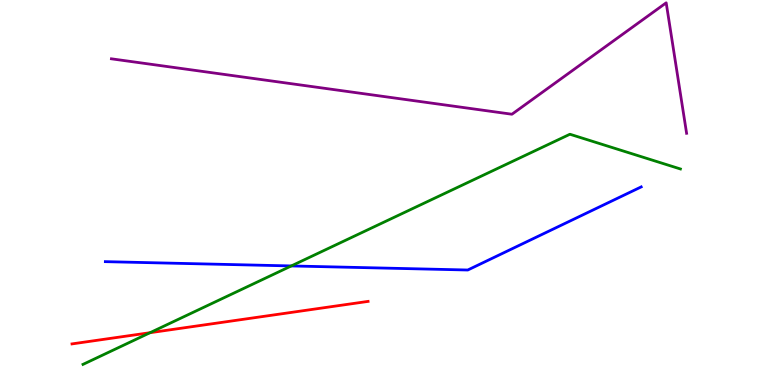[{'lines': ['blue', 'red'], 'intersections': []}, {'lines': ['green', 'red'], 'intersections': [{'x': 1.94, 'y': 1.36}]}, {'lines': ['purple', 'red'], 'intersections': []}, {'lines': ['blue', 'green'], 'intersections': [{'x': 3.76, 'y': 3.09}]}, {'lines': ['blue', 'purple'], 'intersections': []}, {'lines': ['green', 'purple'], 'intersections': []}]